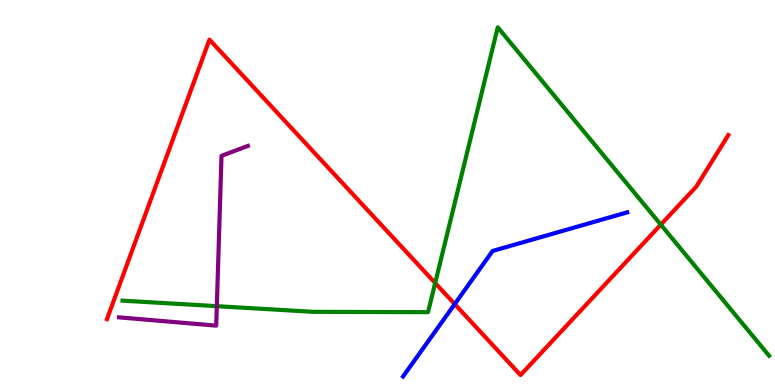[{'lines': ['blue', 'red'], 'intersections': [{'x': 5.87, 'y': 2.1}]}, {'lines': ['green', 'red'], 'intersections': [{'x': 5.62, 'y': 2.65}, {'x': 8.53, 'y': 4.16}]}, {'lines': ['purple', 'red'], 'intersections': []}, {'lines': ['blue', 'green'], 'intersections': []}, {'lines': ['blue', 'purple'], 'intersections': []}, {'lines': ['green', 'purple'], 'intersections': [{'x': 2.8, 'y': 2.05}]}]